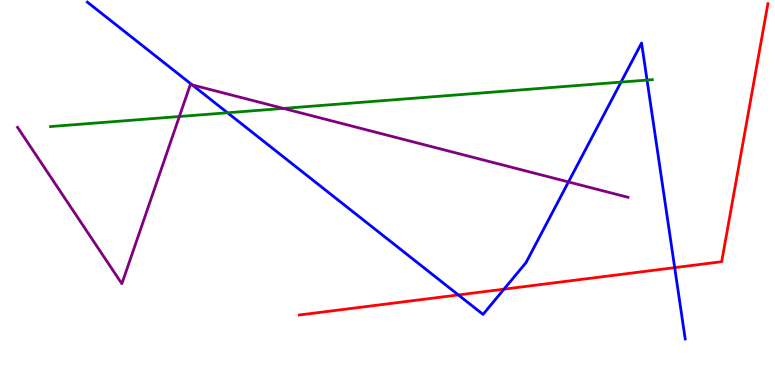[{'lines': ['blue', 'red'], 'intersections': [{'x': 5.91, 'y': 2.34}, {'x': 6.5, 'y': 2.49}, {'x': 8.71, 'y': 3.05}]}, {'lines': ['green', 'red'], 'intersections': []}, {'lines': ['purple', 'red'], 'intersections': []}, {'lines': ['blue', 'green'], 'intersections': [{'x': 2.94, 'y': 7.07}, {'x': 8.01, 'y': 7.87}, {'x': 8.35, 'y': 7.92}]}, {'lines': ['blue', 'purple'], 'intersections': [{'x': 2.48, 'y': 7.79}, {'x': 7.34, 'y': 5.27}]}, {'lines': ['green', 'purple'], 'intersections': [{'x': 2.31, 'y': 6.97}, {'x': 3.66, 'y': 7.18}]}]